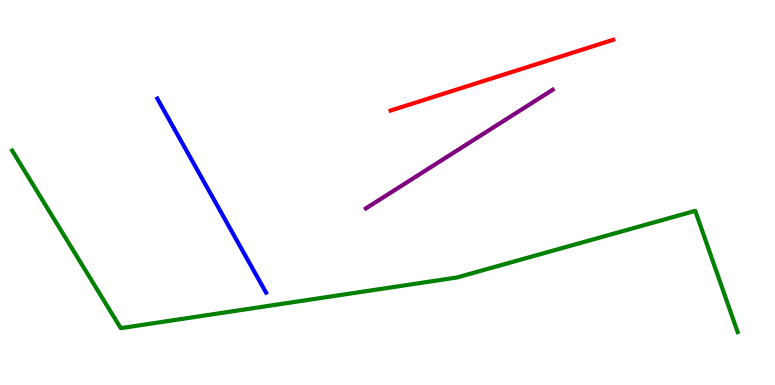[{'lines': ['blue', 'red'], 'intersections': []}, {'lines': ['green', 'red'], 'intersections': []}, {'lines': ['purple', 'red'], 'intersections': []}, {'lines': ['blue', 'green'], 'intersections': []}, {'lines': ['blue', 'purple'], 'intersections': []}, {'lines': ['green', 'purple'], 'intersections': []}]